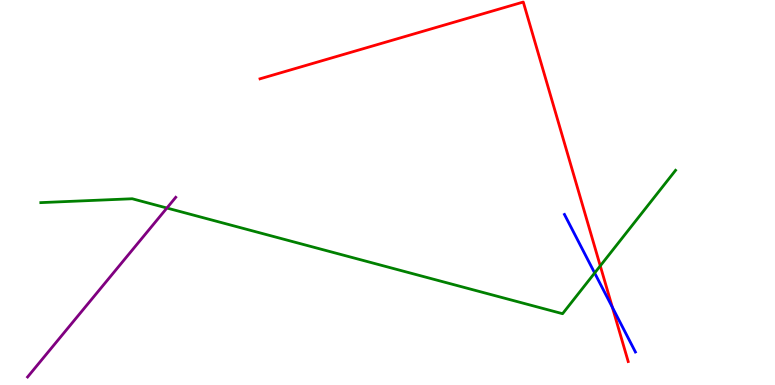[{'lines': ['blue', 'red'], 'intersections': [{'x': 7.9, 'y': 2.02}]}, {'lines': ['green', 'red'], 'intersections': [{'x': 7.75, 'y': 3.09}]}, {'lines': ['purple', 'red'], 'intersections': []}, {'lines': ['blue', 'green'], 'intersections': [{'x': 7.67, 'y': 2.91}]}, {'lines': ['blue', 'purple'], 'intersections': []}, {'lines': ['green', 'purple'], 'intersections': [{'x': 2.15, 'y': 4.6}]}]